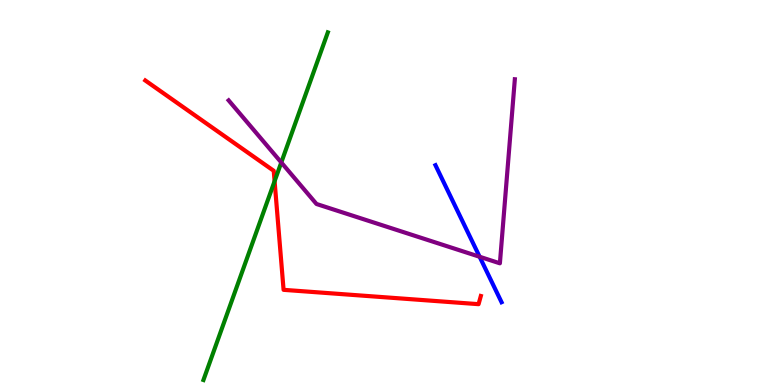[{'lines': ['blue', 'red'], 'intersections': []}, {'lines': ['green', 'red'], 'intersections': [{'x': 3.54, 'y': 5.29}]}, {'lines': ['purple', 'red'], 'intersections': []}, {'lines': ['blue', 'green'], 'intersections': []}, {'lines': ['blue', 'purple'], 'intersections': [{'x': 6.19, 'y': 3.33}]}, {'lines': ['green', 'purple'], 'intersections': [{'x': 3.63, 'y': 5.78}]}]